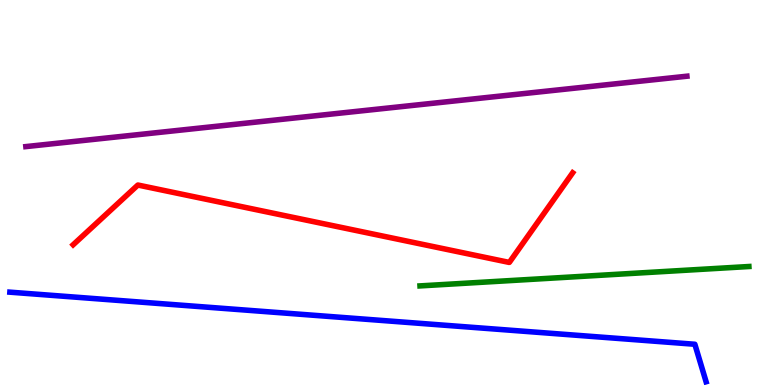[{'lines': ['blue', 'red'], 'intersections': []}, {'lines': ['green', 'red'], 'intersections': []}, {'lines': ['purple', 'red'], 'intersections': []}, {'lines': ['blue', 'green'], 'intersections': []}, {'lines': ['blue', 'purple'], 'intersections': []}, {'lines': ['green', 'purple'], 'intersections': []}]